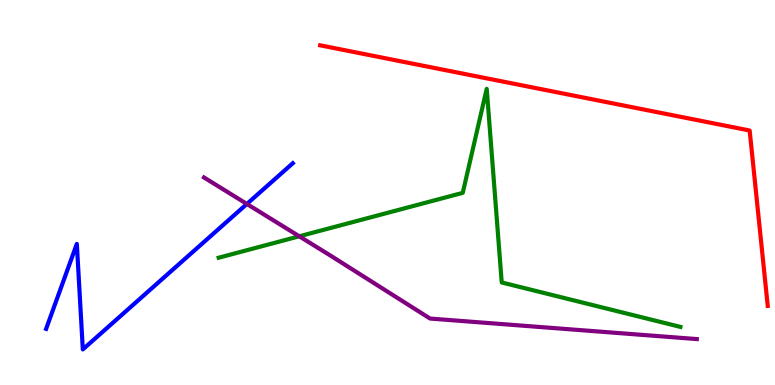[{'lines': ['blue', 'red'], 'intersections': []}, {'lines': ['green', 'red'], 'intersections': []}, {'lines': ['purple', 'red'], 'intersections': []}, {'lines': ['blue', 'green'], 'intersections': []}, {'lines': ['blue', 'purple'], 'intersections': [{'x': 3.19, 'y': 4.7}]}, {'lines': ['green', 'purple'], 'intersections': [{'x': 3.86, 'y': 3.86}]}]